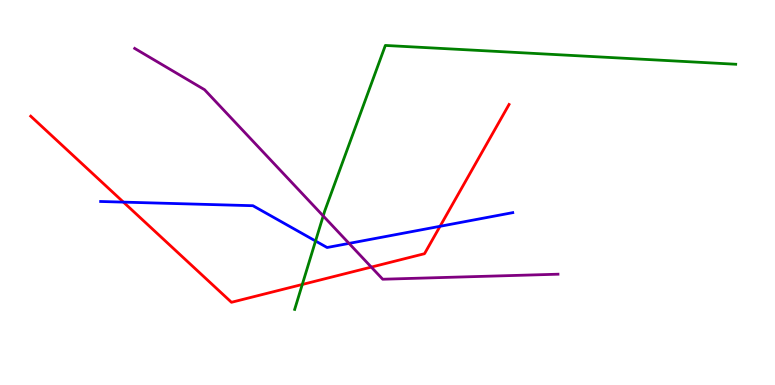[{'lines': ['blue', 'red'], 'intersections': [{'x': 1.59, 'y': 4.75}, {'x': 5.68, 'y': 4.12}]}, {'lines': ['green', 'red'], 'intersections': [{'x': 3.9, 'y': 2.61}]}, {'lines': ['purple', 'red'], 'intersections': [{'x': 4.79, 'y': 3.06}]}, {'lines': ['blue', 'green'], 'intersections': [{'x': 4.07, 'y': 3.74}]}, {'lines': ['blue', 'purple'], 'intersections': [{'x': 4.5, 'y': 3.68}]}, {'lines': ['green', 'purple'], 'intersections': [{'x': 4.17, 'y': 4.39}]}]